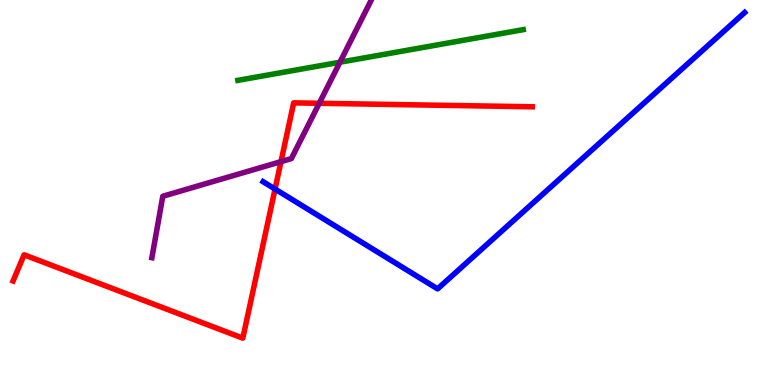[{'lines': ['blue', 'red'], 'intersections': [{'x': 3.55, 'y': 5.09}]}, {'lines': ['green', 'red'], 'intersections': []}, {'lines': ['purple', 'red'], 'intersections': [{'x': 3.63, 'y': 5.8}, {'x': 4.12, 'y': 7.32}]}, {'lines': ['blue', 'green'], 'intersections': []}, {'lines': ['blue', 'purple'], 'intersections': []}, {'lines': ['green', 'purple'], 'intersections': [{'x': 4.39, 'y': 8.38}]}]